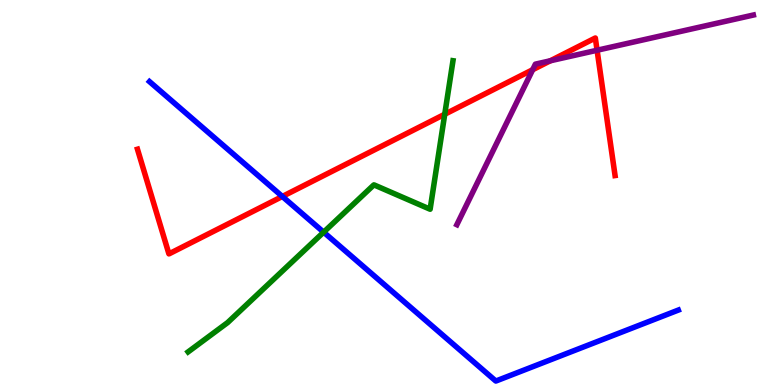[{'lines': ['blue', 'red'], 'intersections': [{'x': 3.64, 'y': 4.9}]}, {'lines': ['green', 'red'], 'intersections': [{'x': 5.74, 'y': 7.03}]}, {'lines': ['purple', 'red'], 'intersections': [{'x': 6.87, 'y': 8.19}, {'x': 7.1, 'y': 8.42}, {'x': 7.7, 'y': 8.69}]}, {'lines': ['blue', 'green'], 'intersections': [{'x': 4.18, 'y': 3.97}]}, {'lines': ['blue', 'purple'], 'intersections': []}, {'lines': ['green', 'purple'], 'intersections': []}]